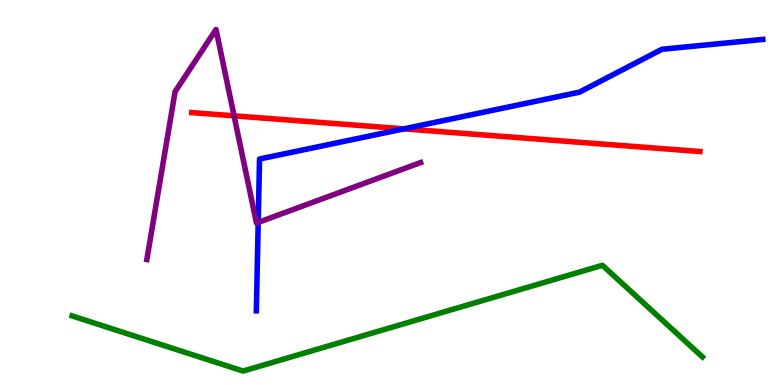[{'lines': ['blue', 'red'], 'intersections': [{'x': 5.21, 'y': 6.65}]}, {'lines': ['green', 'red'], 'intersections': []}, {'lines': ['purple', 'red'], 'intersections': [{'x': 3.02, 'y': 6.99}]}, {'lines': ['blue', 'green'], 'intersections': []}, {'lines': ['blue', 'purple'], 'intersections': [{'x': 3.33, 'y': 4.22}]}, {'lines': ['green', 'purple'], 'intersections': []}]